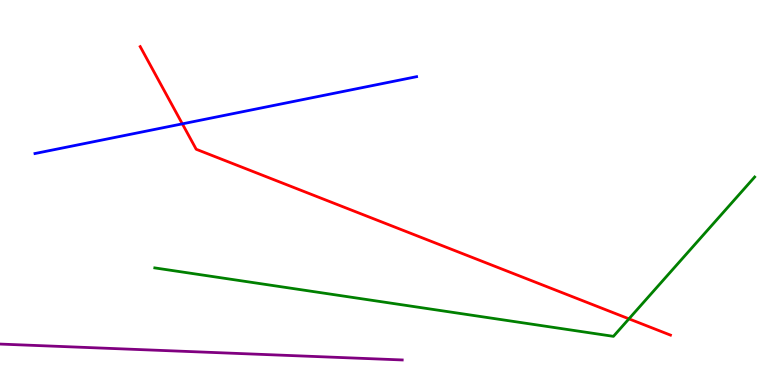[{'lines': ['blue', 'red'], 'intersections': [{'x': 2.35, 'y': 6.78}]}, {'lines': ['green', 'red'], 'intersections': [{'x': 8.12, 'y': 1.72}]}, {'lines': ['purple', 'red'], 'intersections': []}, {'lines': ['blue', 'green'], 'intersections': []}, {'lines': ['blue', 'purple'], 'intersections': []}, {'lines': ['green', 'purple'], 'intersections': []}]